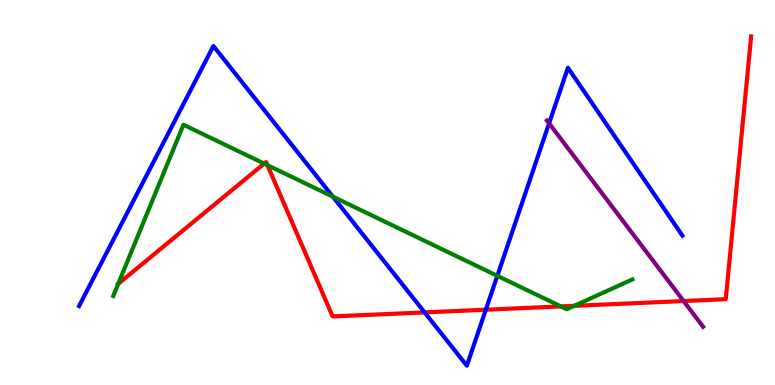[{'lines': ['blue', 'red'], 'intersections': [{'x': 5.48, 'y': 1.89}, {'x': 6.27, 'y': 1.96}]}, {'lines': ['green', 'red'], 'intersections': [{'x': 1.53, 'y': 2.63}, {'x': 3.41, 'y': 5.75}, {'x': 3.45, 'y': 5.71}, {'x': 7.24, 'y': 2.04}, {'x': 7.41, 'y': 2.06}]}, {'lines': ['purple', 'red'], 'intersections': [{'x': 8.82, 'y': 2.18}]}, {'lines': ['blue', 'green'], 'intersections': [{'x': 4.29, 'y': 4.89}, {'x': 6.42, 'y': 2.84}]}, {'lines': ['blue', 'purple'], 'intersections': [{'x': 7.08, 'y': 6.8}]}, {'lines': ['green', 'purple'], 'intersections': []}]